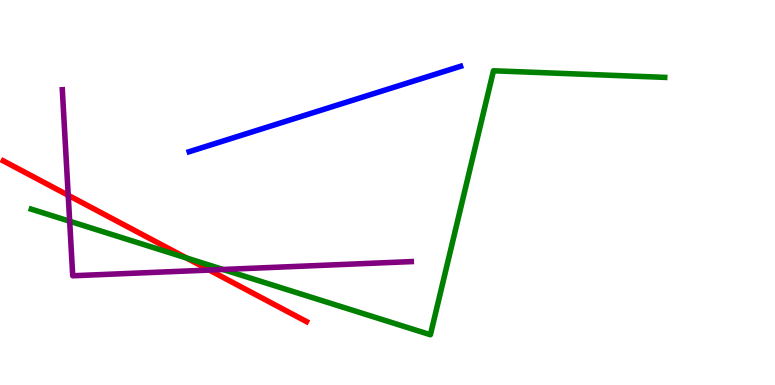[{'lines': ['blue', 'red'], 'intersections': []}, {'lines': ['green', 'red'], 'intersections': [{'x': 2.41, 'y': 3.3}]}, {'lines': ['purple', 'red'], 'intersections': [{'x': 0.88, 'y': 4.93}, {'x': 2.7, 'y': 2.99}]}, {'lines': ['blue', 'green'], 'intersections': []}, {'lines': ['blue', 'purple'], 'intersections': []}, {'lines': ['green', 'purple'], 'intersections': [{'x': 0.899, 'y': 4.25}, {'x': 2.88, 'y': 3.0}]}]